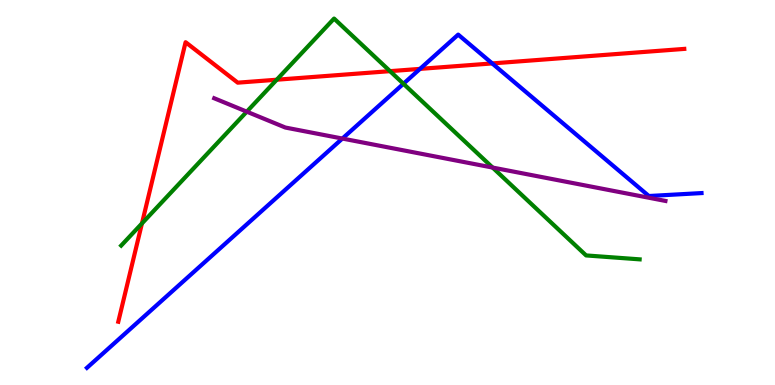[{'lines': ['blue', 'red'], 'intersections': [{'x': 5.42, 'y': 8.21}, {'x': 6.35, 'y': 8.35}]}, {'lines': ['green', 'red'], 'intersections': [{'x': 1.83, 'y': 4.2}, {'x': 3.57, 'y': 7.93}, {'x': 5.03, 'y': 8.15}]}, {'lines': ['purple', 'red'], 'intersections': []}, {'lines': ['blue', 'green'], 'intersections': [{'x': 5.21, 'y': 7.82}]}, {'lines': ['blue', 'purple'], 'intersections': [{'x': 4.42, 'y': 6.4}]}, {'lines': ['green', 'purple'], 'intersections': [{'x': 3.18, 'y': 7.1}, {'x': 6.36, 'y': 5.65}]}]